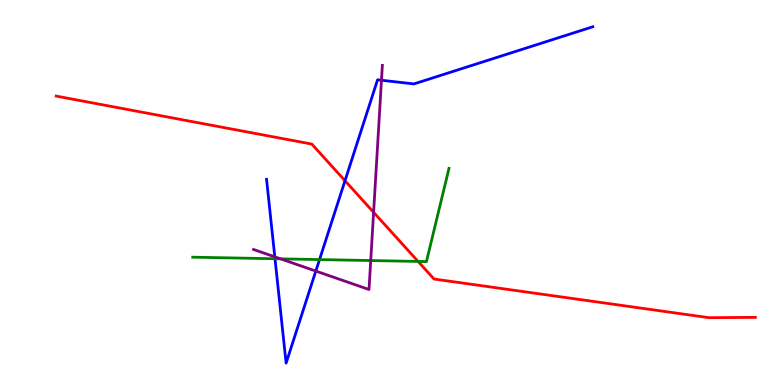[{'lines': ['blue', 'red'], 'intersections': [{'x': 4.45, 'y': 5.31}]}, {'lines': ['green', 'red'], 'intersections': [{'x': 5.39, 'y': 3.21}]}, {'lines': ['purple', 'red'], 'intersections': [{'x': 4.82, 'y': 4.49}]}, {'lines': ['blue', 'green'], 'intersections': [{'x': 3.55, 'y': 3.28}, {'x': 4.12, 'y': 3.26}]}, {'lines': ['blue', 'purple'], 'intersections': [{'x': 3.55, 'y': 3.33}, {'x': 4.08, 'y': 2.96}, {'x': 4.92, 'y': 7.92}]}, {'lines': ['green', 'purple'], 'intersections': [{'x': 3.62, 'y': 3.28}, {'x': 4.78, 'y': 3.23}]}]